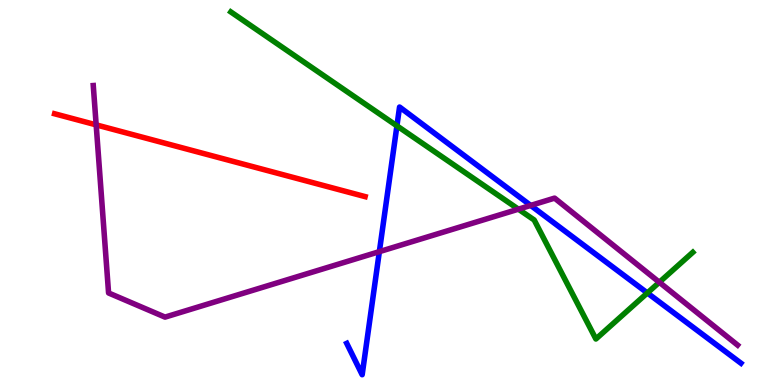[{'lines': ['blue', 'red'], 'intersections': []}, {'lines': ['green', 'red'], 'intersections': []}, {'lines': ['purple', 'red'], 'intersections': [{'x': 1.24, 'y': 6.76}]}, {'lines': ['blue', 'green'], 'intersections': [{'x': 5.12, 'y': 6.73}, {'x': 8.35, 'y': 2.39}]}, {'lines': ['blue', 'purple'], 'intersections': [{'x': 4.89, 'y': 3.46}, {'x': 6.85, 'y': 4.66}]}, {'lines': ['green', 'purple'], 'intersections': [{'x': 6.69, 'y': 4.57}, {'x': 8.51, 'y': 2.67}]}]